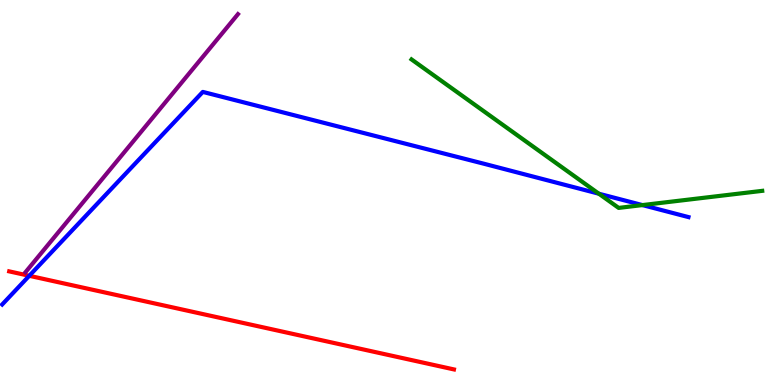[{'lines': ['blue', 'red'], 'intersections': [{'x': 0.378, 'y': 2.84}]}, {'lines': ['green', 'red'], 'intersections': []}, {'lines': ['purple', 'red'], 'intersections': []}, {'lines': ['blue', 'green'], 'intersections': [{'x': 7.73, 'y': 4.97}, {'x': 8.29, 'y': 4.67}]}, {'lines': ['blue', 'purple'], 'intersections': []}, {'lines': ['green', 'purple'], 'intersections': []}]